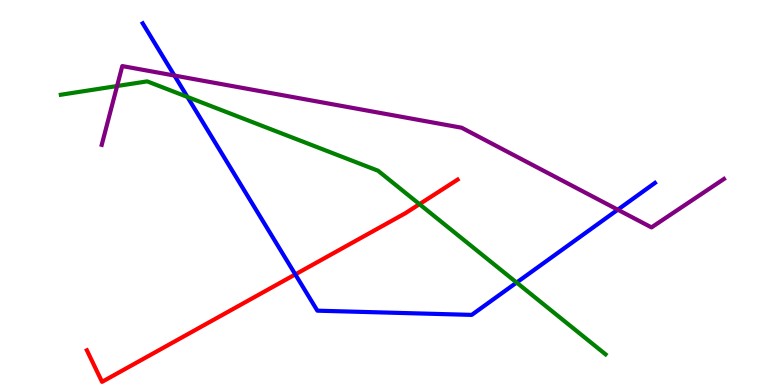[{'lines': ['blue', 'red'], 'intersections': [{'x': 3.81, 'y': 2.87}]}, {'lines': ['green', 'red'], 'intersections': [{'x': 5.41, 'y': 4.7}]}, {'lines': ['purple', 'red'], 'intersections': []}, {'lines': ['blue', 'green'], 'intersections': [{'x': 2.42, 'y': 7.48}, {'x': 6.67, 'y': 2.66}]}, {'lines': ['blue', 'purple'], 'intersections': [{'x': 2.25, 'y': 8.04}, {'x': 7.97, 'y': 4.55}]}, {'lines': ['green', 'purple'], 'intersections': [{'x': 1.51, 'y': 7.77}]}]